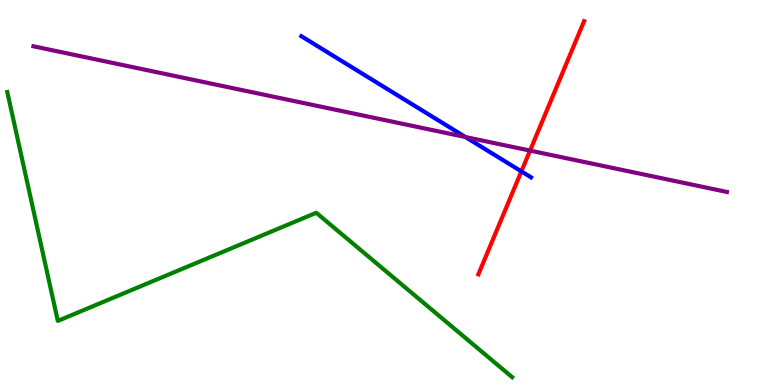[{'lines': ['blue', 'red'], 'intersections': [{'x': 6.73, 'y': 5.55}]}, {'lines': ['green', 'red'], 'intersections': []}, {'lines': ['purple', 'red'], 'intersections': [{'x': 6.84, 'y': 6.09}]}, {'lines': ['blue', 'green'], 'intersections': []}, {'lines': ['blue', 'purple'], 'intersections': [{'x': 6.01, 'y': 6.44}]}, {'lines': ['green', 'purple'], 'intersections': []}]